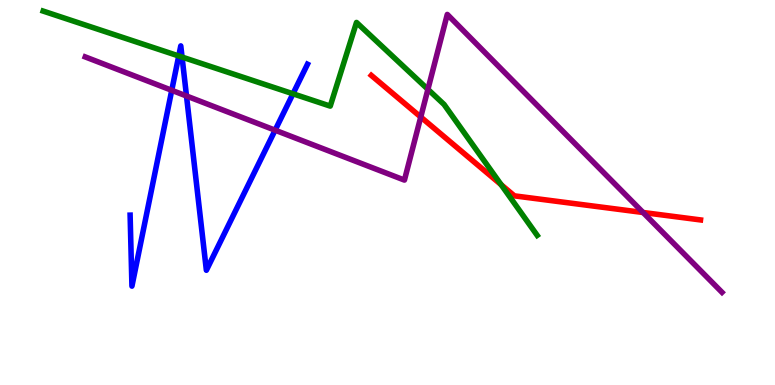[{'lines': ['blue', 'red'], 'intersections': []}, {'lines': ['green', 'red'], 'intersections': [{'x': 6.47, 'y': 5.2}]}, {'lines': ['purple', 'red'], 'intersections': [{'x': 5.43, 'y': 6.96}, {'x': 8.3, 'y': 4.48}]}, {'lines': ['blue', 'green'], 'intersections': [{'x': 2.31, 'y': 8.55}, {'x': 2.35, 'y': 8.52}, {'x': 3.78, 'y': 7.56}]}, {'lines': ['blue', 'purple'], 'intersections': [{'x': 2.22, 'y': 7.65}, {'x': 2.41, 'y': 7.51}, {'x': 3.55, 'y': 6.62}]}, {'lines': ['green', 'purple'], 'intersections': [{'x': 5.52, 'y': 7.68}]}]